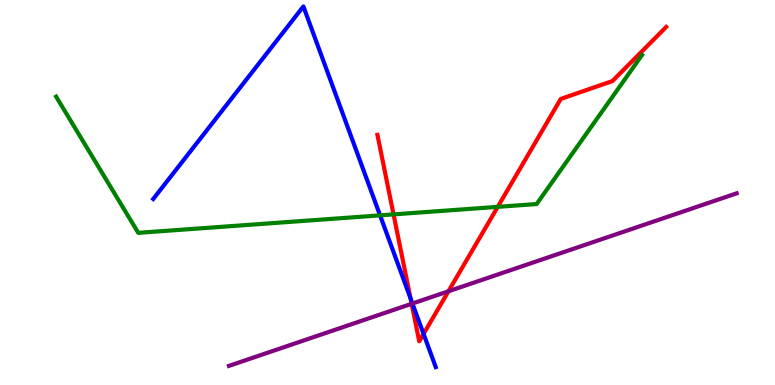[{'lines': ['blue', 'red'], 'intersections': [{'x': 5.3, 'y': 2.25}, {'x': 5.47, 'y': 1.33}]}, {'lines': ['green', 'red'], 'intersections': [{'x': 5.08, 'y': 4.43}, {'x': 6.42, 'y': 4.63}]}, {'lines': ['purple', 'red'], 'intersections': [{'x': 5.31, 'y': 2.11}, {'x': 5.79, 'y': 2.43}]}, {'lines': ['blue', 'green'], 'intersections': [{'x': 4.9, 'y': 4.41}]}, {'lines': ['blue', 'purple'], 'intersections': [{'x': 5.32, 'y': 2.12}]}, {'lines': ['green', 'purple'], 'intersections': []}]